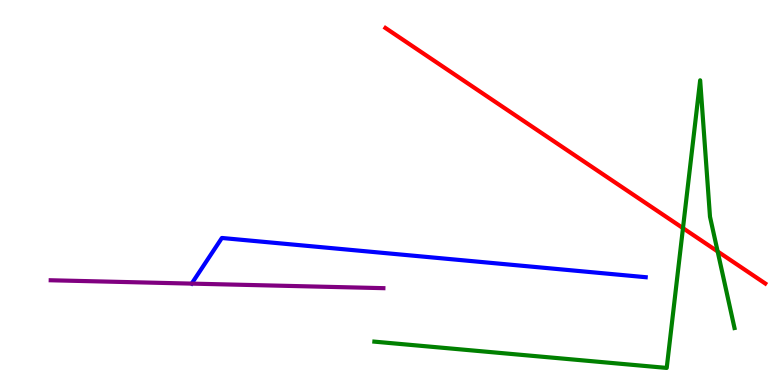[{'lines': ['blue', 'red'], 'intersections': []}, {'lines': ['green', 'red'], 'intersections': [{'x': 8.81, 'y': 4.07}, {'x': 9.26, 'y': 3.47}]}, {'lines': ['purple', 'red'], 'intersections': []}, {'lines': ['blue', 'green'], 'intersections': []}, {'lines': ['blue', 'purple'], 'intersections': []}, {'lines': ['green', 'purple'], 'intersections': []}]